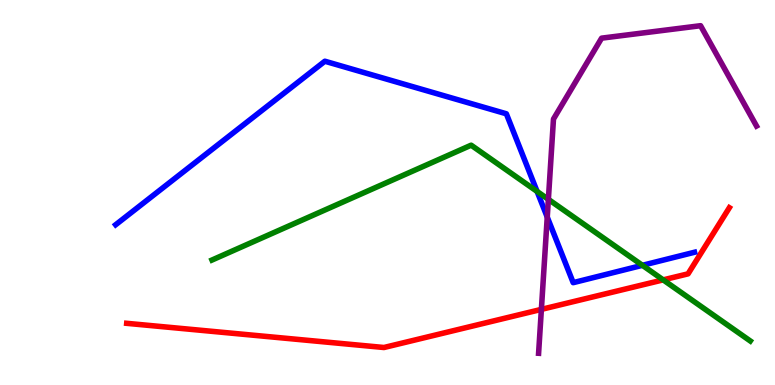[{'lines': ['blue', 'red'], 'intersections': []}, {'lines': ['green', 'red'], 'intersections': [{'x': 8.56, 'y': 2.73}]}, {'lines': ['purple', 'red'], 'intersections': [{'x': 6.99, 'y': 1.96}]}, {'lines': ['blue', 'green'], 'intersections': [{'x': 6.93, 'y': 5.03}, {'x': 8.29, 'y': 3.11}]}, {'lines': ['blue', 'purple'], 'intersections': [{'x': 7.06, 'y': 4.36}]}, {'lines': ['green', 'purple'], 'intersections': [{'x': 7.08, 'y': 4.82}]}]